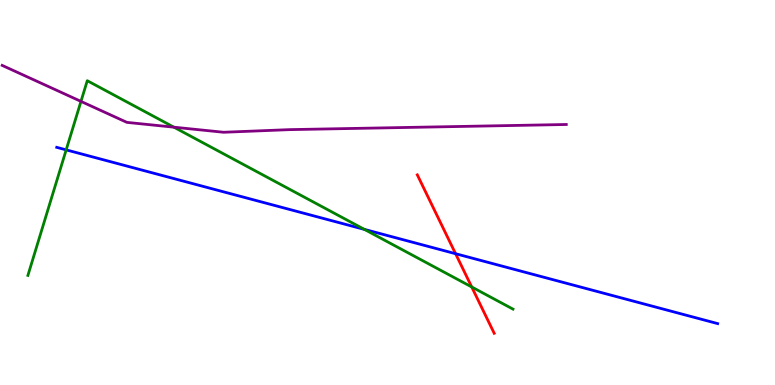[{'lines': ['blue', 'red'], 'intersections': [{'x': 5.88, 'y': 3.41}]}, {'lines': ['green', 'red'], 'intersections': [{'x': 6.09, 'y': 2.55}]}, {'lines': ['purple', 'red'], 'intersections': []}, {'lines': ['blue', 'green'], 'intersections': [{'x': 0.854, 'y': 6.11}, {'x': 4.7, 'y': 4.04}]}, {'lines': ['blue', 'purple'], 'intersections': []}, {'lines': ['green', 'purple'], 'intersections': [{'x': 1.04, 'y': 7.37}, {'x': 2.24, 'y': 6.7}]}]